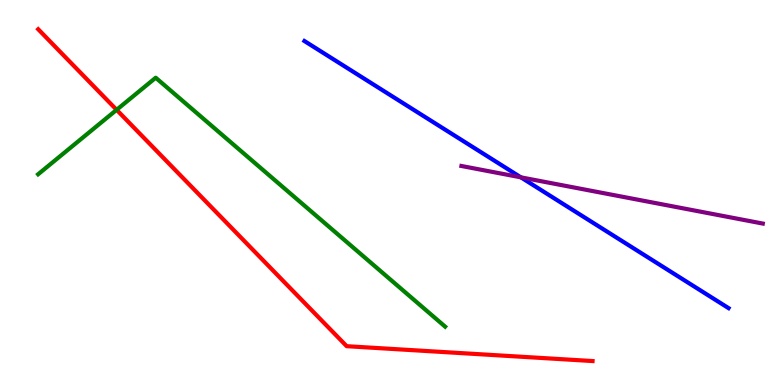[{'lines': ['blue', 'red'], 'intersections': []}, {'lines': ['green', 'red'], 'intersections': [{'x': 1.5, 'y': 7.15}]}, {'lines': ['purple', 'red'], 'intersections': []}, {'lines': ['blue', 'green'], 'intersections': []}, {'lines': ['blue', 'purple'], 'intersections': [{'x': 6.72, 'y': 5.39}]}, {'lines': ['green', 'purple'], 'intersections': []}]